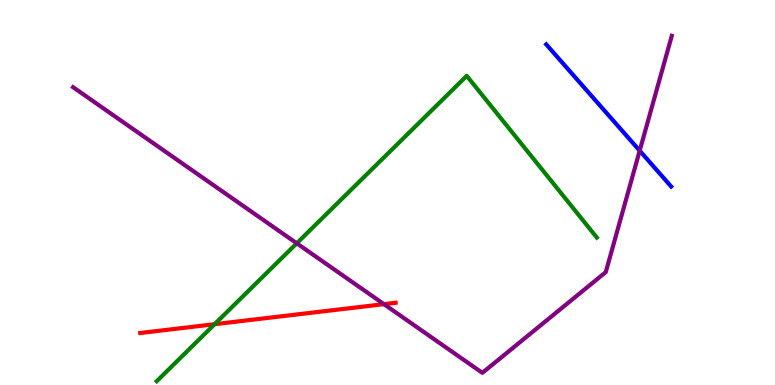[{'lines': ['blue', 'red'], 'intersections': []}, {'lines': ['green', 'red'], 'intersections': [{'x': 2.77, 'y': 1.58}]}, {'lines': ['purple', 'red'], 'intersections': [{'x': 4.95, 'y': 2.1}]}, {'lines': ['blue', 'green'], 'intersections': []}, {'lines': ['blue', 'purple'], 'intersections': [{'x': 8.25, 'y': 6.09}]}, {'lines': ['green', 'purple'], 'intersections': [{'x': 3.83, 'y': 3.68}]}]